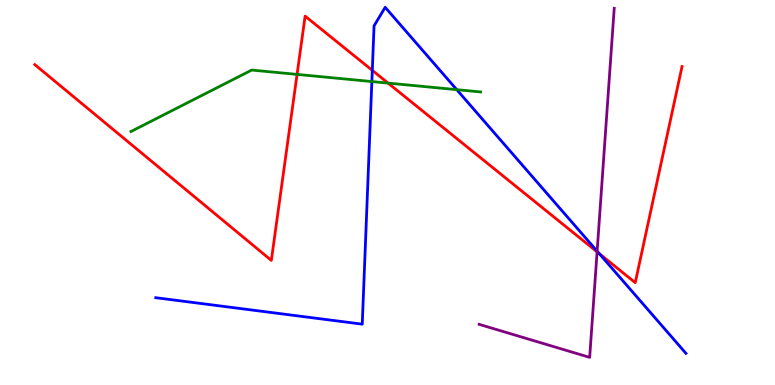[{'lines': ['blue', 'red'], 'intersections': [{'x': 4.8, 'y': 8.17}, {'x': 7.73, 'y': 3.41}]}, {'lines': ['green', 'red'], 'intersections': [{'x': 3.83, 'y': 8.07}, {'x': 5.01, 'y': 7.84}]}, {'lines': ['purple', 'red'], 'intersections': [{'x': 7.7, 'y': 3.46}]}, {'lines': ['blue', 'green'], 'intersections': [{'x': 4.8, 'y': 7.88}, {'x': 5.89, 'y': 7.67}]}, {'lines': ['blue', 'purple'], 'intersections': [{'x': 7.71, 'y': 3.48}]}, {'lines': ['green', 'purple'], 'intersections': []}]